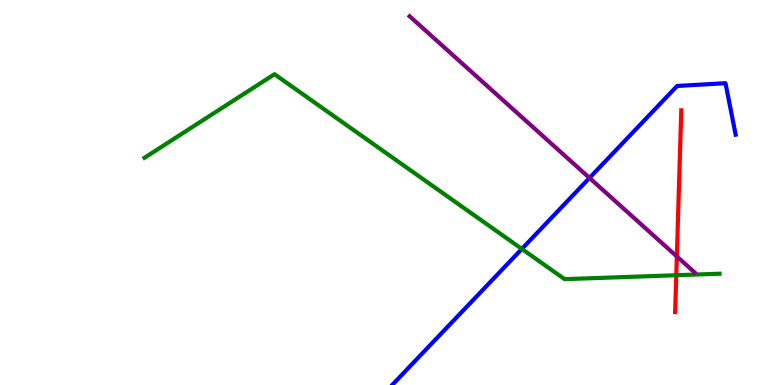[{'lines': ['blue', 'red'], 'intersections': []}, {'lines': ['green', 'red'], 'intersections': [{'x': 8.73, 'y': 2.85}]}, {'lines': ['purple', 'red'], 'intersections': [{'x': 8.73, 'y': 3.34}]}, {'lines': ['blue', 'green'], 'intersections': [{'x': 6.73, 'y': 3.53}]}, {'lines': ['blue', 'purple'], 'intersections': [{'x': 7.61, 'y': 5.38}]}, {'lines': ['green', 'purple'], 'intersections': []}]